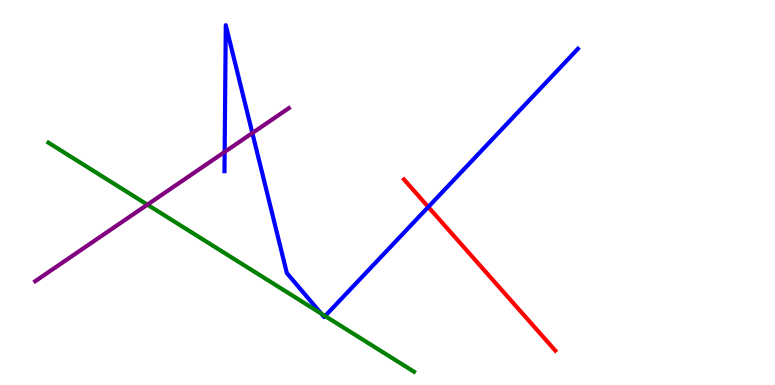[{'lines': ['blue', 'red'], 'intersections': [{'x': 5.53, 'y': 4.62}]}, {'lines': ['green', 'red'], 'intersections': []}, {'lines': ['purple', 'red'], 'intersections': []}, {'lines': ['blue', 'green'], 'intersections': [{'x': 4.15, 'y': 1.85}, {'x': 4.19, 'y': 1.79}]}, {'lines': ['blue', 'purple'], 'intersections': [{'x': 2.9, 'y': 6.05}, {'x': 3.26, 'y': 6.54}]}, {'lines': ['green', 'purple'], 'intersections': [{'x': 1.9, 'y': 4.68}]}]